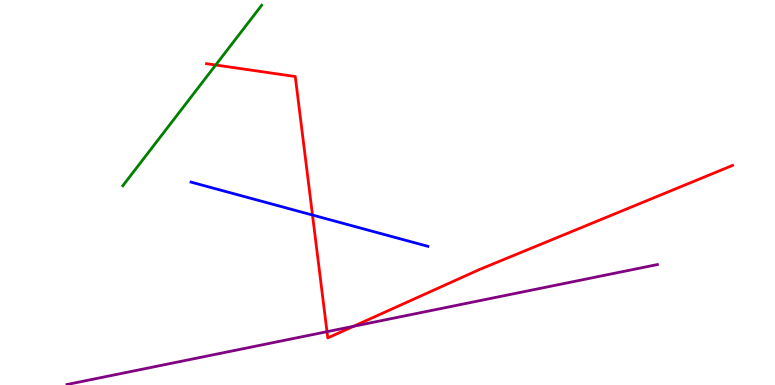[{'lines': ['blue', 'red'], 'intersections': [{'x': 4.03, 'y': 4.41}]}, {'lines': ['green', 'red'], 'intersections': [{'x': 2.78, 'y': 8.31}]}, {'lines': ['purple', 'red'], 'intersections': [{'x': 4.22, 'y': 1.38}, {'x': 4.56, 'y': 1.53}]}, {'lines': ['blue', 'green'], 'intersections': []}, {'lines': ['blue', 'purple'], 'intersections': []}, {'lines': ['green', 'purple'], 'intersections': []}]